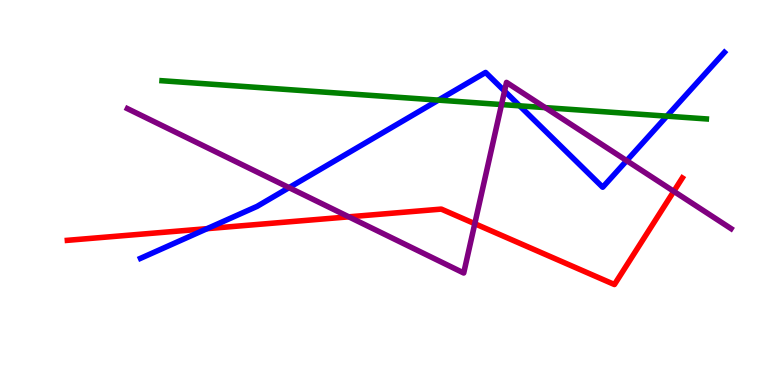[{'lines': ['blue', 'red'], 'intersections': [{'x': 2.67, 'y': 4.06}]}, {'lines': ['green', 'red'], 'intersections': []}, {'lines': ['purple', 'red'], 'intersections': [{'x': 4.5, 'y': 4.37}, {'x': 6.13, 'y': 4.19}, {'x': 8.69, 'y': 5.03}]}, {'lines': ['blue', 'green'], 'intersections': [{'x': 5.66, 'y': 7.4}, {'x': 6.7, 'y': 7.25}, {'x': 8.6, 'y': 6.98}]}, {'lines': ['blue', 'purple'], 'intersections': [{'x': 3.73, 'y': 5.13}, {'x': 6.51, 'y': 7.63}, {'x': 8.09, 'y': 5.83}]}, {'lines': ['green', 'purple'], 'intersections': [{'x': 6.47, 'y': 7.28}, {'x': 7.04, 'y': 7.2}]}]